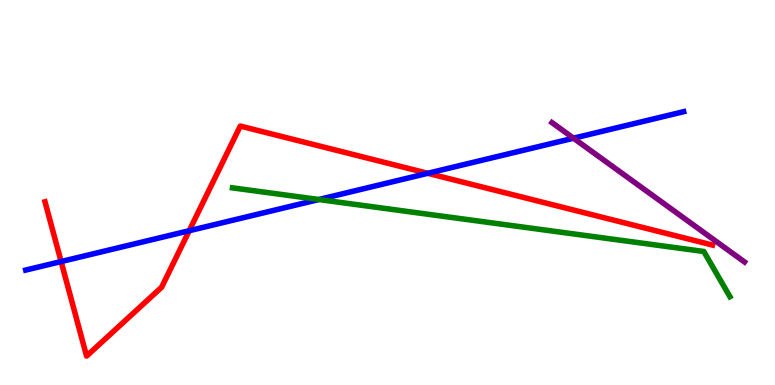[{'lines': ['blue', 'red'], 'intersections': [{'x': 0.789, 'y': 3.21}, {'x': 2.44, 'y': 4.01}, {'x': 5.52, 'y': 5.5}]}, {'lines': ['green', 'red'], 'intersections': []}, {'lines': ['purple', 'red'], 'intersections': []}, {'lines': ['blue', 'green'], 'intersections': [{'x': 4.11, 'y': 4.82}]}, {'lines': ['blue', 'purple'], 'intersections': [{'x': 7.4, 'y': 6.41}]}, {'lines': ['green', 'purple'], 'intersections': []}]